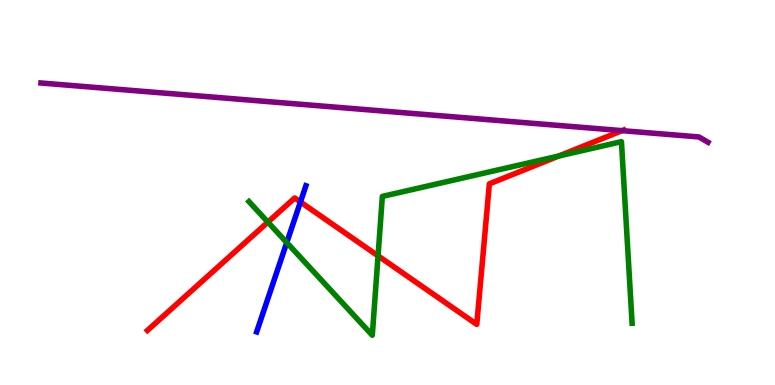[{'lines': ['blue', 'red'], 'intersections': [{'x': 3.88, 'y': 4.75}]}, {'lines': ['green', 'red'], 'intersections': [{'x': 3.46, 'y': 4.23}, {'x': 4.88, 'y': 3.35}, {'x': 7.21, 'y': 5.95}]}, {'lines': ['purple', 'red'], 'intersections': [{'x': 8.03, 'y': 6.61}]}, {'lines': ['blue', 'green'], 'intersections': [{'x': 3.7, 'y': 3.7}]}, {'lines': ['blue', 'purple'], 'intersections': []}, {'lines': ['green', 'purple'], 'intersections': []}]